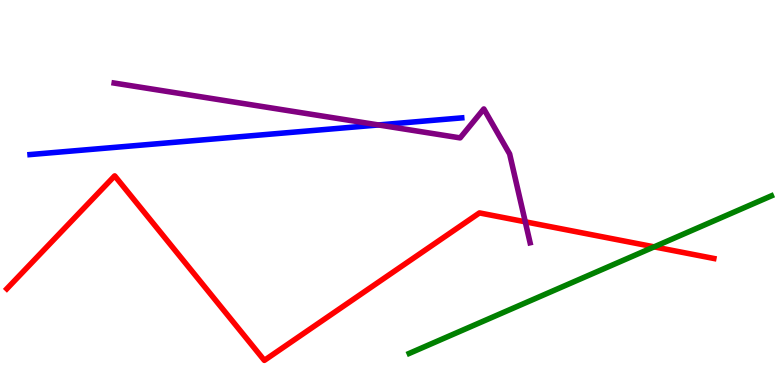[{'lines': ['blue', 'red'], 'intersections': []}, {'lines': ['green', 'red'], 'intersections': [{'x': 8.44, 'y': 3.59}]}, {'lines': ['purple', 'red'], 'intersections': [{'x': 6.78, 'y': 4.24}]}, {'lines': ['blue', 'green'], 'intersections': []}, {'lines': ['blue', 'purple'], 'intersections': [{'x': 4.88, 'y': 6.75}]}, {'lines': ['green', 'purple'], 'intersections': []}]